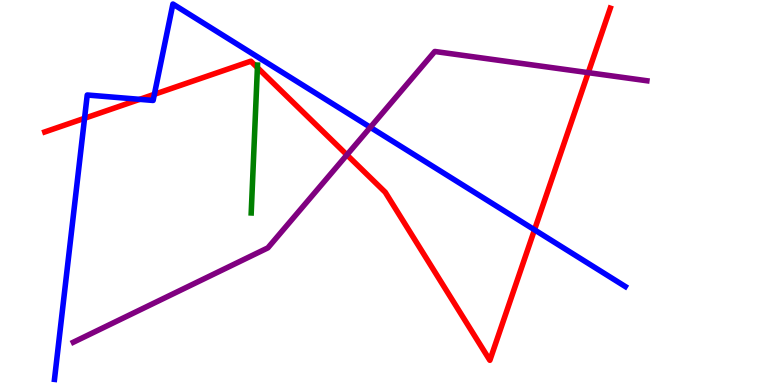[{'lines': ['blue', 'red'], 'intersections': [{'x': 1.09, 'y': 6.93}, {'x': 1.8, 'y': 7.42}, {'x': 1.99, 'y': 7.55}, {'x': 6.9, 'y': 4.03}]}, {'lines': ['green', 'red'], 'intersections': [{'x': 3.32, 'y': 8.24}]}, {'lines': ['purple', 'red'], 'intersections': [{'x': 4.48, 'y': 5.98}, {'x': 7.59, 'y': 8.11}]}, {'lines': ['blue', 'green'], 'intersections': []}, {'lines': ['blue', 'purple'], 'intersections': [{'x': 4.78, 'y': 6.69}]}, {'lines': ['green', 'purple'], 'intersections': []}]